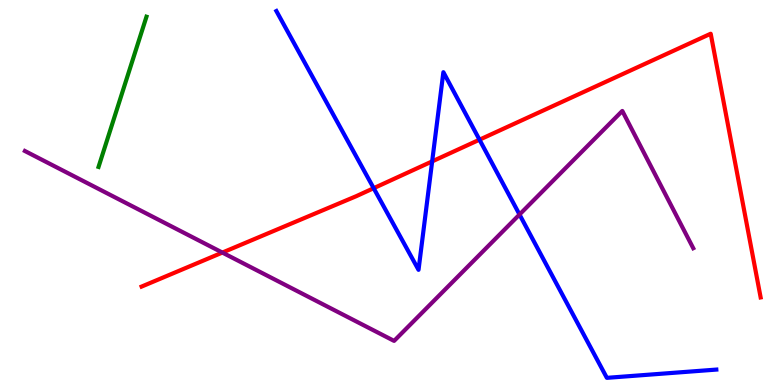[{'lines': ['blue', 'red'], 'intersections': [{'x': 4.82, 'y': 5.11}, {'x': 5.58, 'y': 5.81}, {'x': 6.19, 'y': 6.37}]}, {'lines': ['green', 'red'], 'intersections': []}, {'lines': ['purple', 'red'], 'intersections': [{'x': 2.87, 'y': 3.44}]}, {'lines': ['blue', 'green'], 'intersections': []}, {'lines': ['blue', 'purple'], 'intersections': [{'x': 6.7, 'y': 4.43}]}, {'lines': ['green', 'purple'], 'intersections': []}]